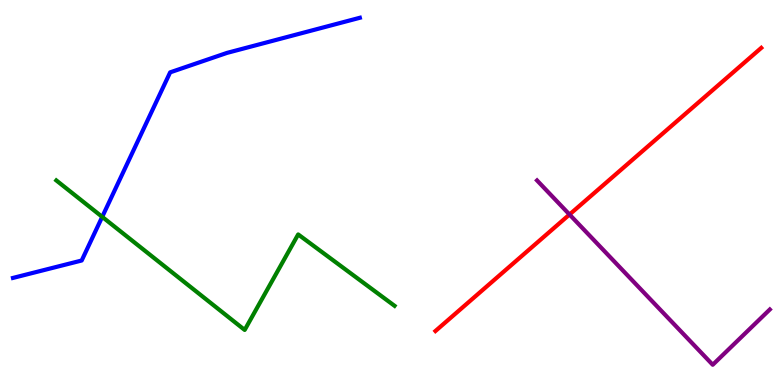[{'lines': ['blue', 'red'], 'intersections': []}, {'lines': ['green', 'red'], 'intersections': []}, {'lines': ['purple', 'red'], 'intersections': [{'x': 7.35, 'y': 4.43}]}, {'lines': ['blue', 'green'], 'intersections': [{'x': 1.32, 'y': 4.37}]}, {'lines': ['blue', 'purple'], 'intersections': []}, {'lines': ['green', 'purple'], 'intersections': []}]